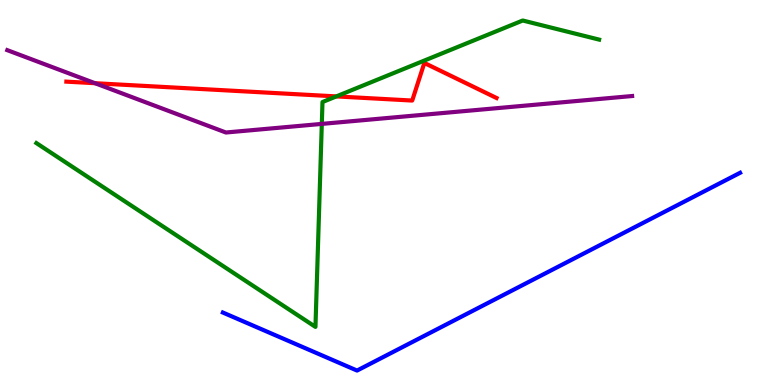[{'lines': ['blue', 'red'], 'intersections': []}, {'lines': ['green', 'red'], 'intersections': [{'x': 4.34, 'y': 7.5}]}, {'lines': ['purple', 'red'], 'intersections': [{'x': 1.23, 'y': 7.84}]}, {'lines': ['blue', 'green'], 'intersections': []}, {'lines': ['blue', 'purple'], 'intersections': []}, {'lines': ['green', 'purple'], 'intersections': [{'x': 4.15, 'y': 6.78}]}]